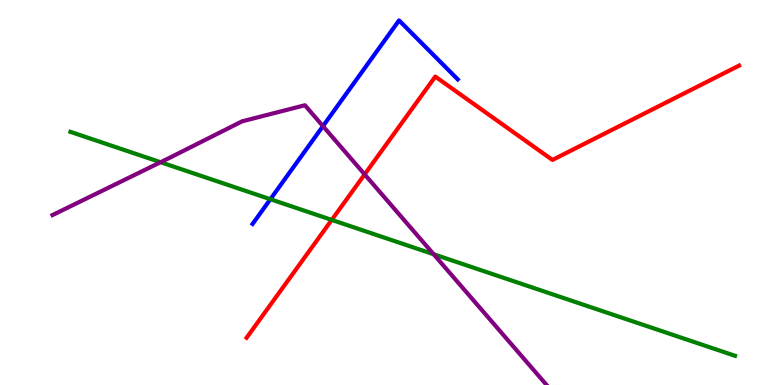[{'lines': ['blue', 'red'], 'intersections': []}, {'lines': ['green', 'red'], 'intersections': [{'x': 4.28, 'y': 4.29}]}, {'lines': ['purple', 'red'], 'intersections': [{'x': 4.71, 'y': 5.47}]}, {'lines': ['blue', 'green'], 'intersections': [{'x': 3.49, 'y': 4.83}]}, {'lines': ['blue', 'purple'], 'intersections': [{'x': 4.17, 'y': 6.72}]}, {'lines': ['green', 'purple'], 'intersections': [{'x': 2.07, 'y': 5.79}, {'x': 5.6, 'y': 3.4}]}]